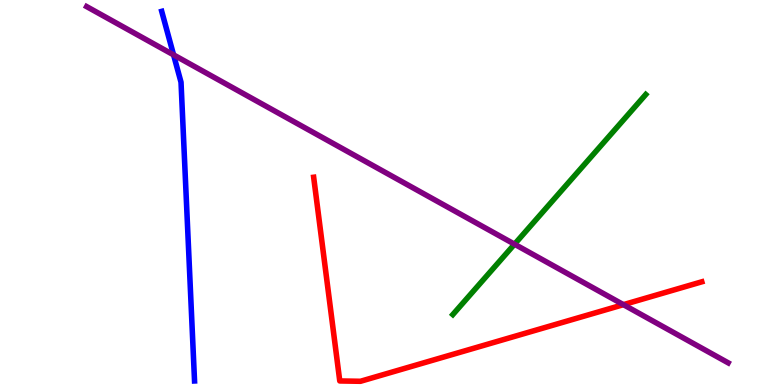[{'lines': ['blue', 'red'], 'intersections': []}, {'lines': ['green', 'red'], 'intersections': []}, {'lines': ['purple', 'red'], 'intersections': [{'x': 8.04, 'y': 2.09}]}, {'lines': ['blue', 'green'], 'intersections': []}, {'lines': ['blue', 'purple'], 'intersections': [{'x': 2.24, 'y': 8.57}]}, {'lines': ['green', 'purple'], 'intersections': [{'x': 6.64, 'y': 3.66}]}]